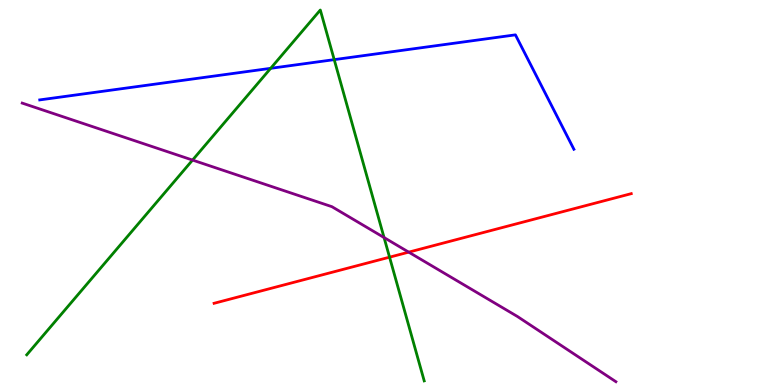[{'lines': ['blue', 'red'], 'intersections': []}, {'lines': ['green', 'red'], 'intersections': [{'x': 5.03, 'y': 3.32}]}, {'lines': ['purple', 'red'], 'intersections': [{'x': 5.27, 'y': 3.45}]}, {'lines': ['blue', 'green'], 'intersections': [{'x': 3.49, 'y': 8.23}, {'x': 4.31, 'y': 8.45}]}, {'lines': ['blue', 'purple'], 'intersections': []}, {'lines': ['green', 'purple'], 'intersections': [{'x': 2.48, 'y': 5.84}, {'x': 4.96, 'y': 3.83}]}]